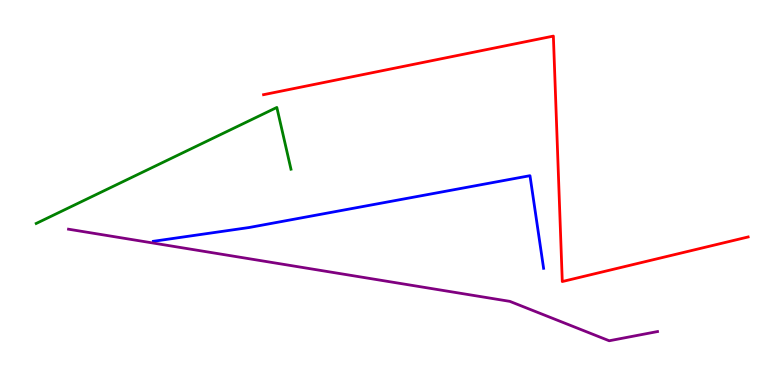[{'lines': ['blue', 'red'], 'intersections': []}, {'lines': ['green', 'red'], 'intersections': []}, {'lines': ['purple', 'red'], 'intersections': []}, {'lines': ['blue', 'green'], 'intersections': []}, {'lines': ['blue', 'purple'], 'intersections': []}, {'lines': ['green', 'purple'], 'intersections': []}]